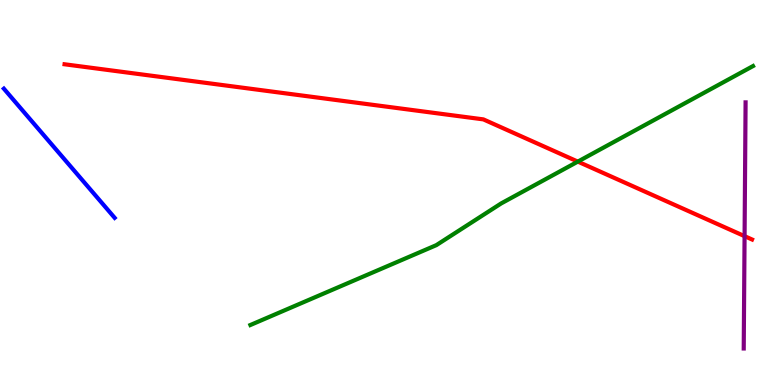[{'lines': ['blue', 'red'], 'intersections': []}, {'lines': ['green', 'red'], 'intersections': [{'x': 7.46, 'y': 5.8}]}, {'lines': ['purple', 'red'], 'intersections': [{'x': 9.61, 'y': 3.87}]}, {'lines': ['blue', 'green'], 'intersections': []}, {'lines': ['blue', 'purple'], 'intersections': []}, {'lines': ['green', 'purple'], 'intersections': []}]